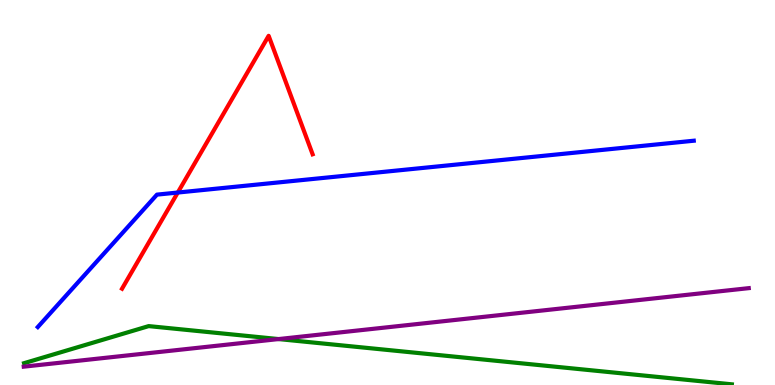[{'lines': ['blue', 'red'], 'intersections': [{'x': 2.29, 'y': 5.0}]}, {'lines': ['green', 'red'], 'intersections': []}, {'lines': ['purple', 'red'], 'intersections': []}, {'lines': ['blue', 'green'], 'intersections': []}, {'lines': ['blue', 'purple'], 'intersections': []}, {'lines': ['green', 'purple'], 'intersections': [{'x': 3.59, 'y': 1.19}]}]